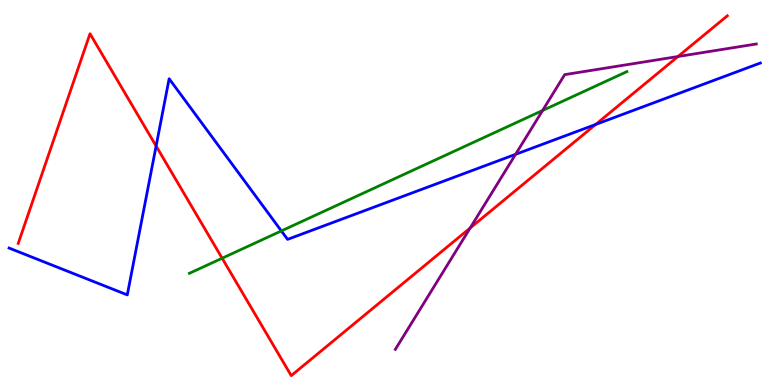[{'lines': ['blue', 'red'], 'intersections': [{'x': 2.01, 'y': 6.21}, {'x': 7.69, 'y': 6.77}]}, {'lines': ['green', 'red'], 'intersections': [{'x': 2.87, 'y': 3.29}]}, {'lines': ['purple', 'red'], 'intersections': [{'x': 6.07, 'y': 4.08}, {'x': 8.75, 'y': 8.53}]}, {'lines': ['blue', 'green'], 'intersections': [{'x': 3.63, 'y': 4.0}]}, {'lines': ['blue', 'purple'], 'intersections': [{'x': 6.65, 'y': 5.99}]}, {'lines': ['green', 'purple'], 'intersections': [{'x': 7.0, 'y': 7.13}]}]